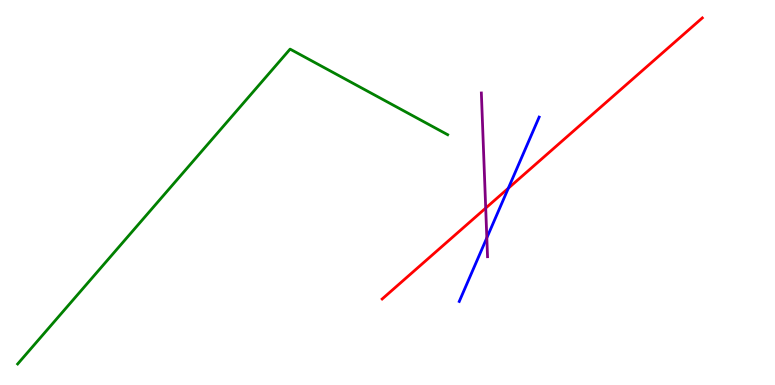[{'lines': ['blue', 'red'], 'intersections': [{'x': 6.56, 'y': 5.11}]}, {'lines': ['green', 'red'], 'intersections': []}, {'lines': ['purple', 'red'], 'intersections': [{'x': 6.27, 'y': 4.59}]}, {'lines': ['blue', 'green'], 'intersections': []}, {'lines': ['blue', 'purple'], 'intersections': [{'x': 6.28, 'y': 3.82}]}, {'lines': ['green', 'purple'], 'intersections': []}]